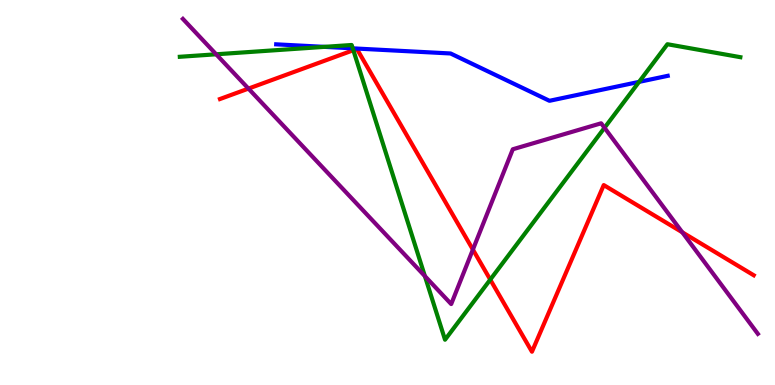[{'lines': ['blue', 'red'], 'intersections': []}, {'lines': ['green', 'red'], 'intersections': [{'x': 4.56, 'y': 8.7}, {'x': 6.33, 'y': 2.74}]}, {'lines': ['purple', 'red'], 'intersections': [{'x': 3.21, 'y': 7.7}, {'x': 6.1, 'y': 3.52}, {'x': 8.8, 'y': 3.97}]}, {'lines': ['blue', 'green'], 'intersections': [{'x': 4.19, 'y': 8.78}, {'x': 4.55, 'y': 8.74}, {'x': 8.25, 'y': 7.87}]}, {'lines': ['blue', 'purple'], 'intersections': []}, {'lines': ['green', 'purple'], 'intersections': [{'x': 2.79, 'y': 8.59}, {'x': 5.48, 'y': 2.83}, {'x': 7.8, 'y': 6.68}]}]